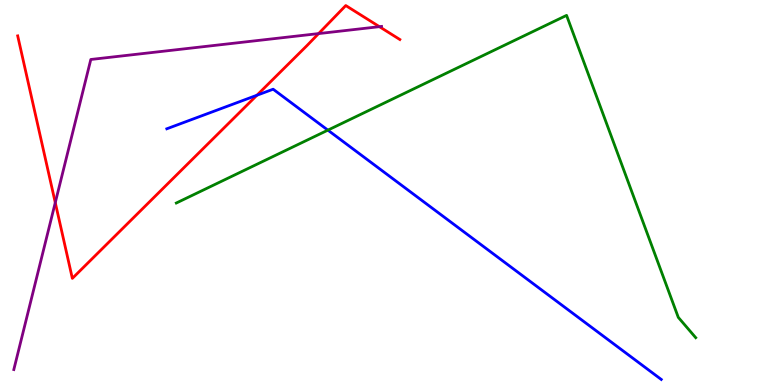[{'lines': ['blue', 'red'], 'intersections': [{'x': 3.32, 'y': 7.53}]}, {'lines': ['green', 'red'], 'intersections': []}, {'lines': ['purple', 'red'], 'intersections': [{'x': 0.713, 'y': 4.74}, {'x': 4.11, 'y': 9.13}, {'x': 4.9, 'y': 9.31}]}, {'lines': ['blue', 'green'], 'intersections': [{'x': 4.23, 'y': 6.62}]}, {'lines': ['blue', 'purple'], 'intersections': []}, {'lines': ['green', 'purple'], 'intersections': []}]